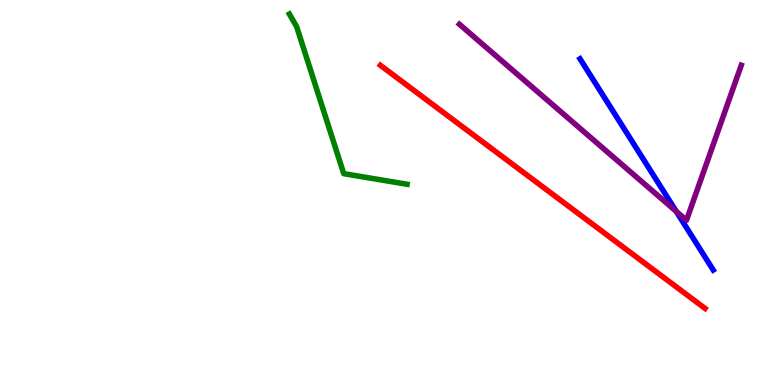[{'lines': ['blue', 'red'], 'intersections': []}, {'lines': ['green', 'red'], 'intersections': []}, {'lines': ['purple', 'red'], 'intersections': []}, {'lines': ['blue', 'green'], 'intersections': []}, {'lines': ['blue', 'purple'], 'intersections': [{'x': 8.73, 'y': 4.51}]}, {'lines': ['green', 'purple'], 'intersections': []}]